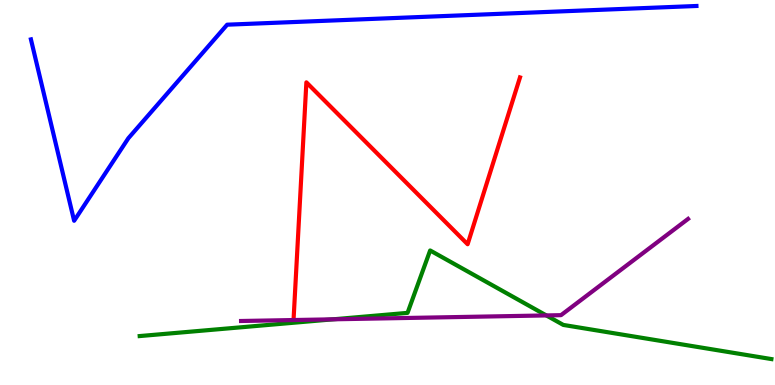[{'lines': ['blue', 'red'], 'intersections': []}, {'lines': ['green', 'red'], 'intersections': []}, {'lines': ['purple', 'red'], 'intersections': [{'x': 3.79, 'y': 1.69}]}, {'lines': ['blue', 'green'], 'intersections': []}, {'lines': ['blue', 'purple'], 'intersections': []}, {'lines': ['green', 'purple'], 'intersections': [{'x': 4.3, 'y': 1.71}, {'x': 7.05, 'y': 1.81}]}]